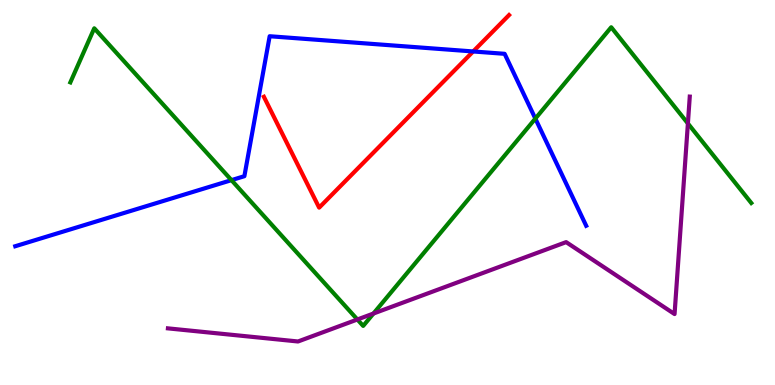[{'lines': ['blue', 'red'], 'intersections': [{'x': 6.11, 'y': 8.66}]}, {'lines': ['green', 'red'], 'intersections': []}, {'lines': ['purple', 'red'], 'intersections': []}, {'lines': ['blue', 'green'], 'intersections': [{'x': 2.99, 'y': 5.32}, {'x': 6.91, 'y': 6.92}]}, {'lines': ['blue', 'purple'], 'intersections': []}, {'lines': ['green', 'purple'], 'intersections': [{'x': 4.61, 'y': 1.7}, {'x': 4.82, 'y': 1.86}, {'x': 8.88, 'y': 6.79}]}]